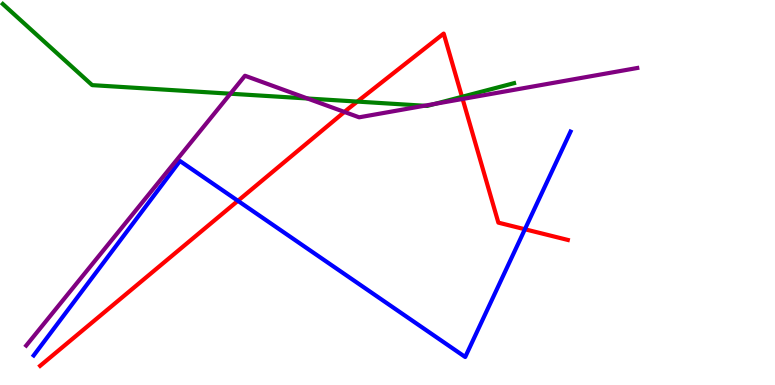[{'lines': ['blue', 'red'], 'intersections': [{'x': 3.07, 'y': 4.78}, {'x': 6.77, 'y': 4.05}]}, {'lines': ['green', 'red'], 'intersections': [{'x': 4.61, 'y': 7.36}, {'x': 5.96, 'y': 7.49}]}, {'lines': ['purple', 'red'], 'intersections': [{'x': 4.44, 'y': 7.09}, {'x': 5.97, 'y': 7.43}]}, {'lines': ['blue', 'green'], 'intersections': []}, {'lines': ['blue', 'purple'], 'intersections': []}, {'lines': ['green', 'purple'], 'intersections': [{'x': 2.97, 'y': 7.57}, {'x': 3.97, 'y': 7.44}, {'x': 5.48, 'y': 7.25}, {'x': 5.61, 'y': 7.3}]}]